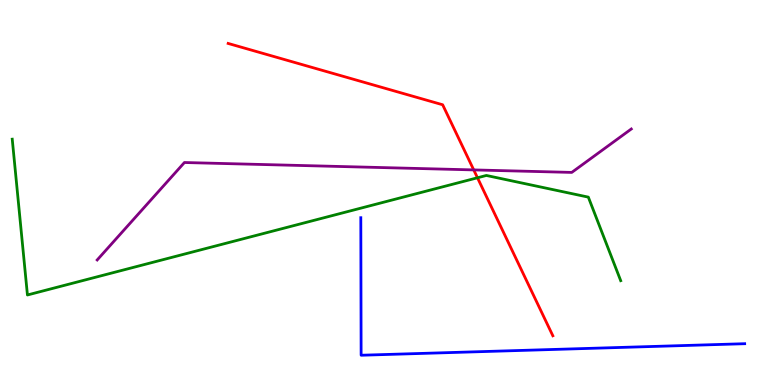[{'lines': ['blue', 'red'], 'intersections': []}, {'lines': ['green', 'red'], 'intersections': [{'x': 6.16, 'y': 5.38}]}, {'lines': ['purple', 'red'], 'intersections': [{'x': 6.11, 'y': 5.59}]}, {'lines': ['blue', 'green'], 'intersections': []}, {'lines': ['blue', 'purple'], 'intersections': []}, {'lines': ['green', 'purple'], 'intersections': []}]